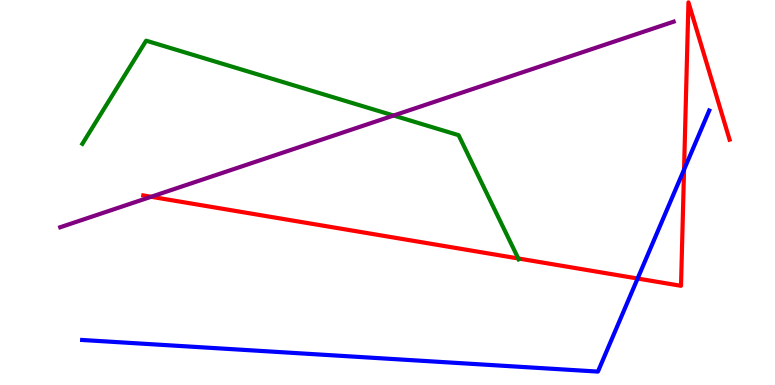[{'lines': ['blue', 'red'], 'intersections': [{'x': 8.23, 'y': 2.77}, {'x': 8.83, 'y': 5.6}]}, {'lines': ['green', 'red'], 'intersections': [{'x': 6.69, 'y': 3.29}]}, {'lines': ['purple', 'red'], 'intersections': [{'x': 1.95, 'y': 4.89}]}, {'lines': ['blue', 'green'], 'intersections': []}, {'lines': ['blue', 'purple'], 'intersections': []}, {'lines': ['green', 'purple'], 'intersections': [{'x': 5.08, 'y': 7.0}]}]